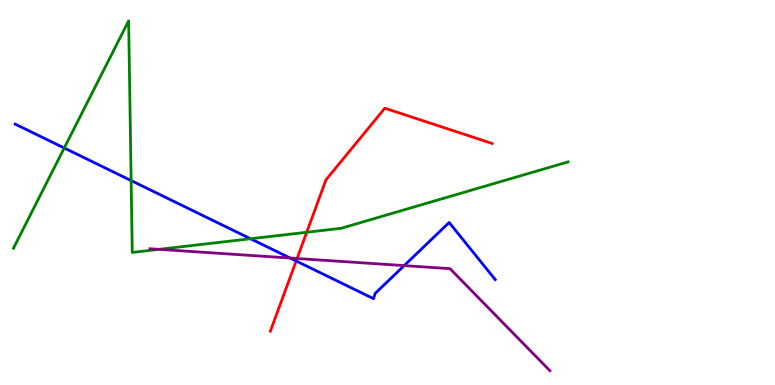[{'lines': ['blue', 'red'], 'intersections': [{'x': 3.82, 'y': 3.22}]}, {'lines': ['green', 'red'], 'intersections': [{'x': 3.96, 'y': 3.97}]}, {'lines': ['purple', 'red'], 'intersections': [{'x': 3.83, 'y': 3.29}]}, {'lines': ['blue', 'green'], 'intersections': [{'x': 0.829, 'y': 6.16}, {'x': 1.69, 'y': 5.31}, {'x': 3.23, 'y': 3.8}]}, {'lines': ['blue', 'purple'], 'intersections': [{'x': 3.74, 'y': 3.3}, {'x': 5.22, 'y': 3.1}]}, {'lines': ['green', 'purple'], 'intersections': [{'x': 2.05, 'y': 3.52}]}]